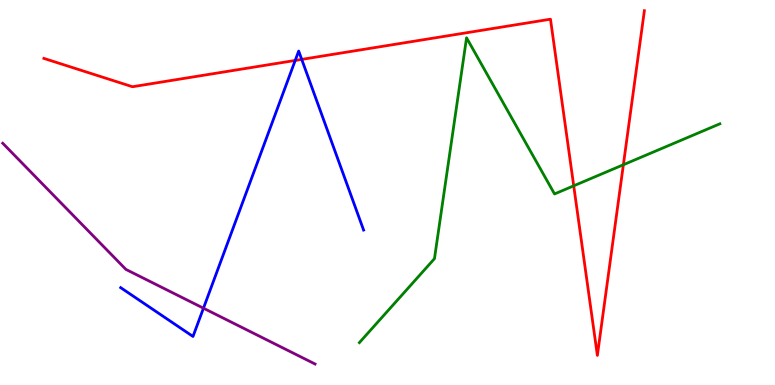[{'lines': ['blue', 'red'], 'intersections': [{'x': 3.81, 'y': 8.43}, {'x': 3.89, 'y': 8.46}]}, {'lines': ['green', 'red'], 'intersections': [{'x': 7.4, 'y': 5.17}, {'x': 8.04, 'y': 5.72}]}, {'lines': ['purple', 'red'], 'intersections': []}, {'lines': ['blue', 'green'], 'intersections': []}, {'lines': ['blue', 'purple'], 'intersections': [{'x': 2.63, 'y': 1.99}]}, {'lines': ['green', 'purple'], 'intersections': []}]